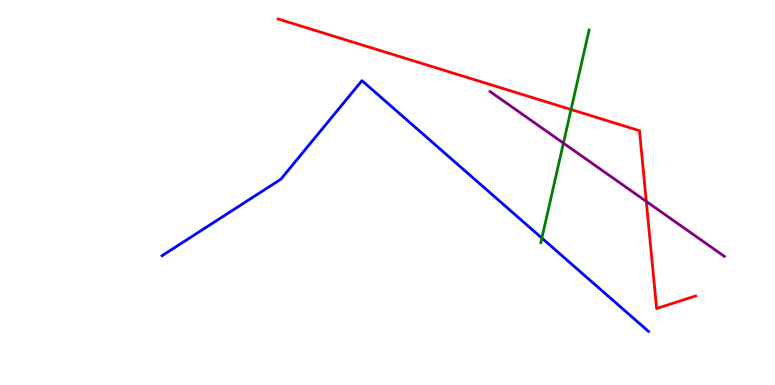[{'lines': ['blue', 'red'], 'intersections': []}, {'lines': ['green', 'red'], 'intersections': [{'x': 7.37, 'y': 7.15}]}, {'lines': ['purple', 'red'], 'intersections': [{'x': 8.34, 'y': 4.77}]}, {'lines': ['blue', 'green'], 'intersections': [{'x': 6.99, 'y': 3.82}]}, {'lines': ['blue', 'purple'], 'intersections': []}, {'lines': ['green', 'purple'], 'intersections': [{'x': 7.27, 'y': 6.28}]}]